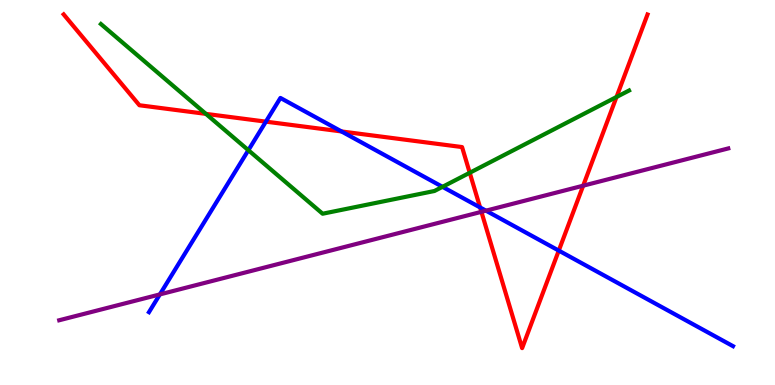[{'lines': ['blue', 'red'], 'intersections': [{'x': 3.43, 'y': 6.84}, {'x': 4.41, 'y': 6.59}, {'x': 6.19, 'y': 4.61}, {'x': 7.21, 'y': 3.49}]}, {'lines': ['green', 'red'], 'intersections': [{'x': 2.66, 'y': 7.04}, {'x': 6.06, 'y': 5.51}, {'x': 7.95, 'y': 7.48}]}, {'lines': ['purple', 'red'], 'intersections': [{'x': 6.21, 'y': 4.5}, {'x': 7.52, 'y': 5.18}]}, {'lines': ['blue', 'green'], 'intersections': [{'x': 3.2, 'y': 6.1}, {'x': 5.71, 'y': 5.15}]}, {'lines': ['blue', 'purple'], 'intersections': [{'x': 2.06, 'y': 2.35}, {'x': 6.27, 'y': 4.53}]}, {'lines': ['green', 'purple'], 'intersections': []}]